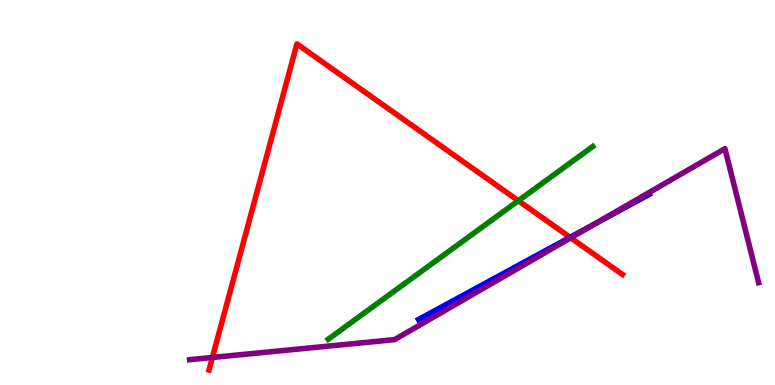[{'lines': ['blue', 'red'], 'intersections': [{'x': 7.36, 'y': 3.84}]}, {'lines': ['green', 'red'], 'intersections': [{'x': 6.69, 'y': 4.79}]}, {'lines': ['purple', 'red'], 'intersections': [{'x': 2.74, 'y': 0.715}, {'x': 7.36, 'y': 3.82}]}, {'lines': ['blue', 'green'], 'intersections': []}, {'lines': ['blue', 'purple'], 'intersections': [{'x': 7.67, 'y': 4.18}]}, {'lines': ['green', 'purple'], 'intersections': []}]